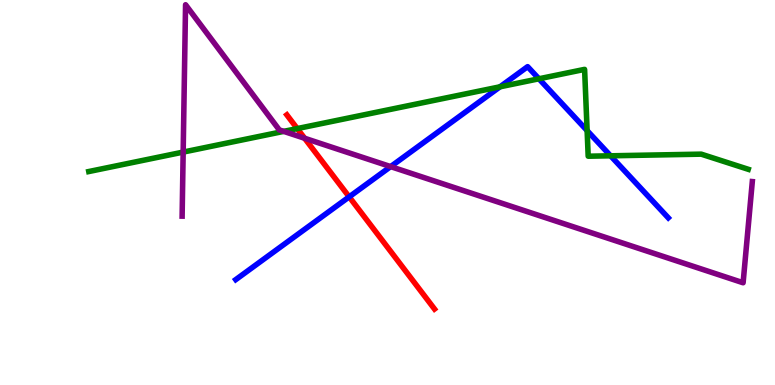[{'lines': ['blue', 'red'], 'intersections': [{'x': 4.51, 'y': 4.89}]}, {'lines': ['green', 'red'], 'intersections': [{'x': 3.84, 'y': 6.66}]}, {'lines': ['purple', 'red'], 'intersections': [{'x': 3.93, 'y': 6.41}]}, {'lines': ['blue', 'green'], 'intersections': [{'x': 6.45, 'y': 7.75}, {'x': 6.95, 'y': 7.95}, {'x': 7.58, 'y': 6.61}, {'x': 7.88, 'y': 5.95}]}, {'lines': ['blue', 'purple'], 'intersections': [{'x': 5.04, 'y': 5.67}]}, {'lines': ['green', 'purple'], 'intersections': [{'x': 2.36, 'y': 6.05}, {'x': 3.66, 'y': 6.59}]}]